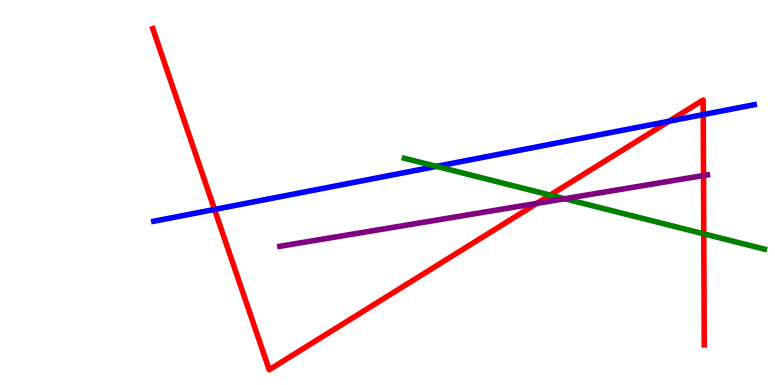[{'lines': ['blue', 'red'], 'intersections': [{'x': 2.77, 'y': 4.56}, {'x': 8.63, 'y': 6.85}, {'x': 9.07, 'y': 7.02}]}, {'lines': ['green', 'red'], 'intersections': [{'x': 7.1, 'y': 4.93}, {'x': 9.08, 'y': 3.93}]}, {'lines': ['purple', 'red'], 'intersections': [{'x': 6.93, 'y': 4.72}, {'x': 9.08, 'y': 5.44}]}, {'lines': ['blue', 'green'], 'intersections': [{'x': 5.63, 'y': 5.68}]}, {'lines': ['blue', 'purple'], 'intersections': []}, {'lines': ['green', 'purple'], 'intersections': [{'x': 7.29, 'y': 4.84}]}]